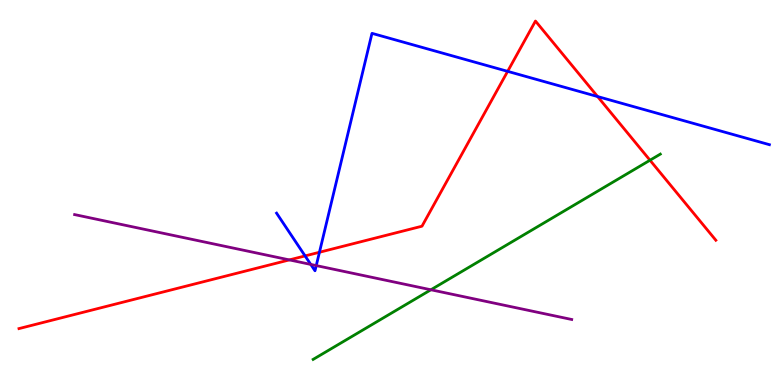[{'lines': ['blue', 'red'], 'intersections': [{'x': 3.94, 'y': 3.35}, {'x': 4.12, 'y': 3.45}, {'x': 6.55, 'y': 8.15}, {'x': 7.71, 'y': 7.49}]}, {'lines': ['green', 'red'], 'intersections': [{'x': 8.39, 'y': 5.84}]}, {'lines': ['purple', 'red'], 'intersections': [{'x': 3.73, 'y': 3.25}]}, {'lines': ['blue', 'green'], 'intersections': []}, {'lines': ['blue', 'purple'], 'intersections': [{'x': 4.01, 'y': 3.13}, {'x': 4.08, 'y': 3.1}]}, {'lines': ['green', 'purple'], 'intersections': [{'x': 5.56, 'y': 2.47}]}]